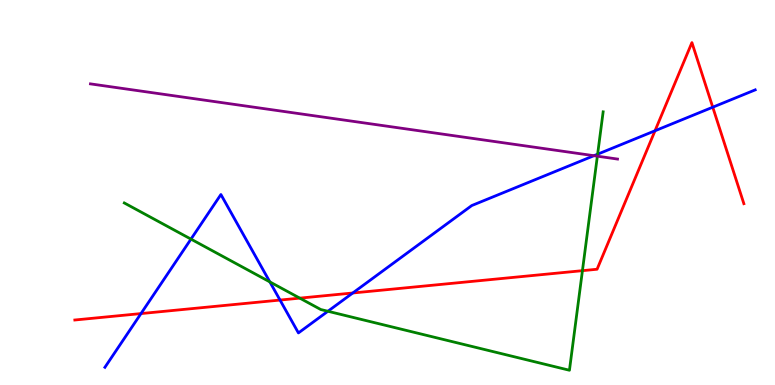[{'lines': ['blue', 'red'], 'intersections': [{'x': 1.82, 'y': 1.86}, {'x': 3.61, 'y': 2.21}, {'x': 4.55, 'y': 2.39}, {'x': 8.45, 'y': 6.6}, {'x': 9.2, 'y': 7.22}]}, {'lines': ['green', 'red'], 'intersections': [{'x': 3.87, 'y': 2.26}, {'x': 7.52, 'y': 2.97}]}, {'lines': ['purple', 'red'], 'intersections': []}, {'lines': ['blue', 'green'], 'intersections': [{'x': 2.46, 'y': 3.79}, {'x': 3.48, 'y': 2.68}, {'x': 4.23, 'y': 1.92}, {'x': 7.71, 'y': 6.0}]}, {'lines': ['blue', 'purple'], 'intersections': [{'x': 7.66, 'y': 5.96}]}, {'lines': ['green', 'purple'], 'intersections': [{'x': 7.71, 'y': 5.94}]}]